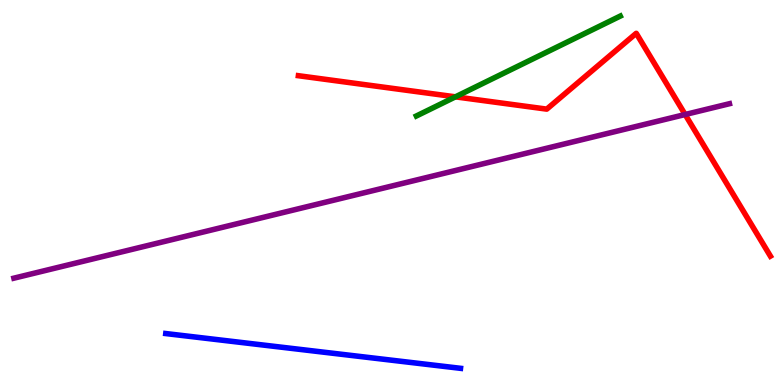[{'lines': ['blue', 'red'], 'intersections': []}, {'lines': ['green', 'red'], 'intersections': [{'x': 5.88, 'y': 7.48}]}, {'lines': ['purple', 'red'], 'intersections': [{'x': 8.84, 'y': 7.03}]}, {'lines': ['blue', 'green'], 'intersections': []}, {'lines': ['blue', 'purple'], 'intersections': []}, {'lines': ['green', 'purple'], 'intersections': []}]